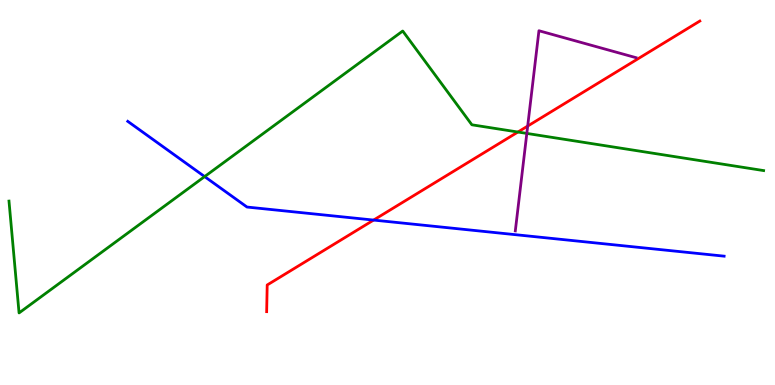[{'lines': ['blue', 'red'], 'intersections': [{'x': 4.82, 'y': 4.28}]}, {'lines': ['green', 'red'], 'intersections': [{'x': 6.68, 'y': 6.57}]}, {'lines': ['purple', 'red'], 'intersections': [{'x': 6.81, 'y': 6.73}]}, {'lines': ['blue', 'green'], 'intersections': [{'x': 2.64, 'y': 5.41}]}, {'lines': ['blue', 'purple'], 'intersections': []}, {'lines': ['green', 'purple'], 'intersections': [{'x': 6.8, 'y': 6.53}]}]